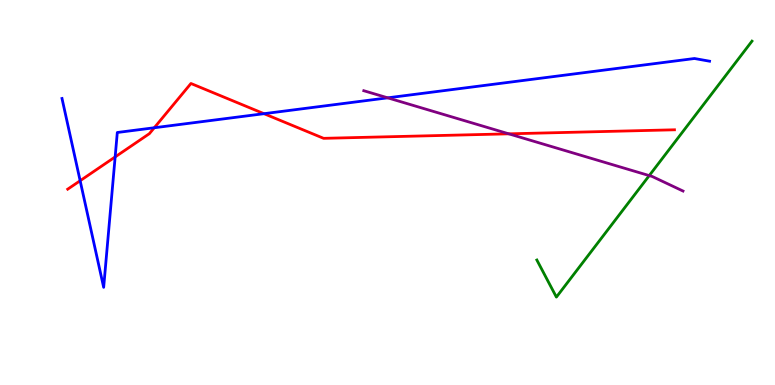[{'lines': ['blue', 'red'], 'intersections': [{'x': 1.03, 'y': 5.31}, {'x': 1.49, 'y': 5.92}, {'x': 1.99, 'y': 6.68}, {'x': 3.41, 'y': 7.05}]}, {'lines': ['green', 'red'], 'intersections': []}, {'lines': ['purple', 'red'], 'intersections': [{'x': 6.56, 'y': 6.52}]}, {'lines': ['blue', 'green'], 'intersections': []}, {'lines': ['blue', 'purple'], 'intersections': [{'x': 5.0, 'y': 7.46}]}, {'lines': ['green', 'purple'], 'intersections': [{'x': 8.38, 'y': 5.44}]}]